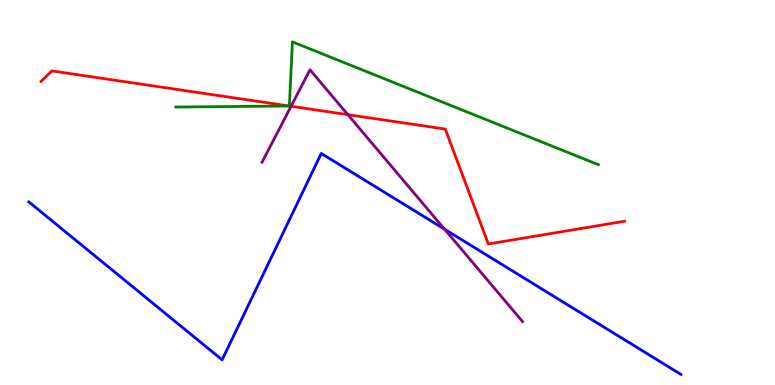[{'lines': ['blue', 'red'], 'intersections': []}, {'lines': ['green', 'red'], 'intersections': [{'x': 3.73, 'y': 7.25}]}, {'lines': ['purple', 'red'], 'intersections': [{'x': 3.76, 'y': 7.24}, {'x': 4.49, 'y': 7.02}]}, {'lines': ['blue', 'green'], 'intersections': []}, {'lines': ['blue', 'purple'], 'intersections': [{'x': 5.74, 'y': 4.05}]}, {'lines': ['green', 'purple'], 'intersections': []}]